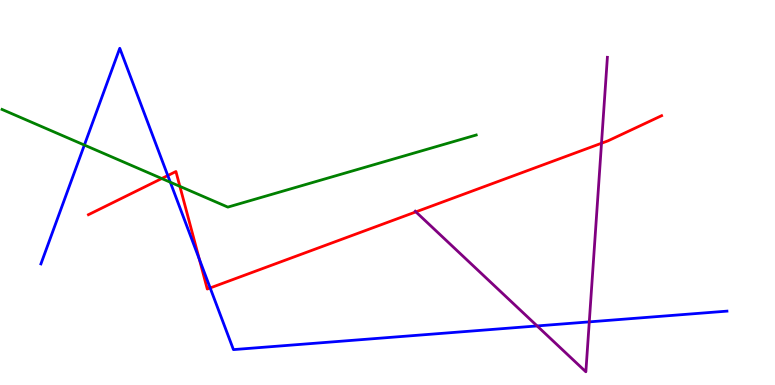[{'lines': ['blue', 'red'], 'intersections': [{'x': 2.16, 'y': 5.44}, {'x': 2.57, 'y': 3.27}, {'x': 2.71, 'y': 2.52}]}, {'lines': ['green', 'red'], 'intersections': [{'x': 2.09, 'y': 5.36}, {'x': 2.32, 'y': 5.16}]}, {'lines': ['purple', 'red'], 'intersections': [{'x': 5.37, 'y': 4.5}, {'x': 7.76, 'y': 6.28}]}, {'lines': ['blue', 'green'], 'intersections': [{'x': 1.09, 'y': 6.23}, {'x': 2.2, 'y': 5.27}]}, {'lines': ['blue', 'purple'], 'intersections': [{'x': 6.93, 'y': 1.53}, {'x': 7.6, 'y': 1.64}]}, {'lines': ['green', 'purple'], 'intersections': []}]